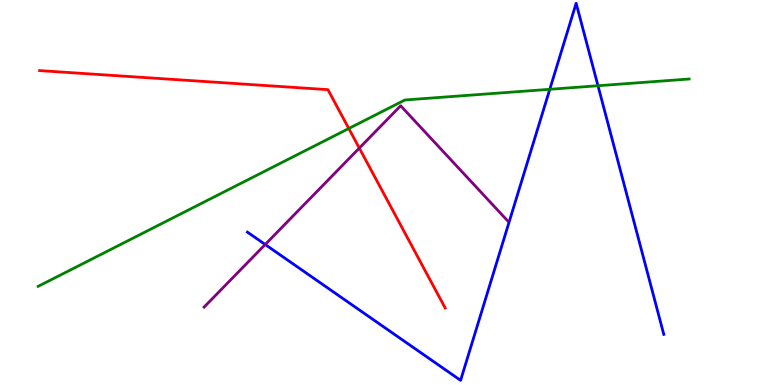[{'lines': ['blue', 'red'], 'intersections': []}, {'lines': ['green', 'red'], 'intersections': [{'x': 4.5, 'y': 6.66}]}, {'lines': ['purple', 'red'], 'intersections': [{'x': 4.64, 'y': 6.15}]}, {'lines': ['blue', 'green'], 'intersections': [{'x': 7.09, 'y': 7.68}, {'x': 7.72, 'y': 7.77}]}, {'lines': ['blue', 'purple'], 'intersections': [{'x': 3.42, 'y': 3.65}]}, {'lines': ['green', 'purple'], 'intersections': []}]